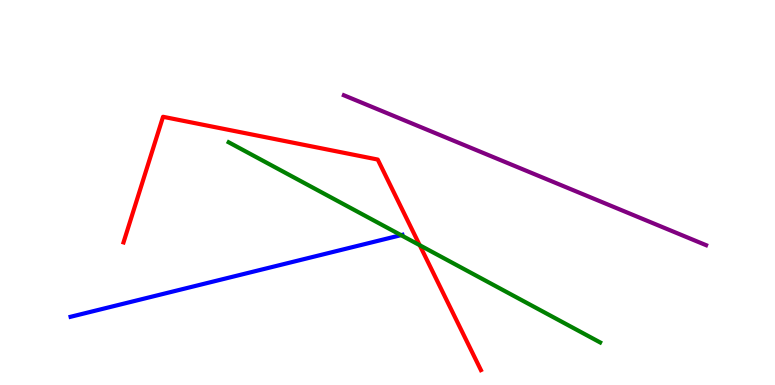[{'lines': ['blue', 'red'], 'intersections': []}, {'lines': ['green', 'red'], 'intersections': [{'x': 5.42, 'y': 3.63}]}, {'lines': ['purple', 'red'], 'intersections': []}, {'lines': ['blue', 'green'], 'intersections': [{'x': 5.17, 'y': 3.89}]}, {'lines': ['blue', 'purple'], 'intersections': []}, {'lines': ['green', 'purple'], 'intersections': []}]